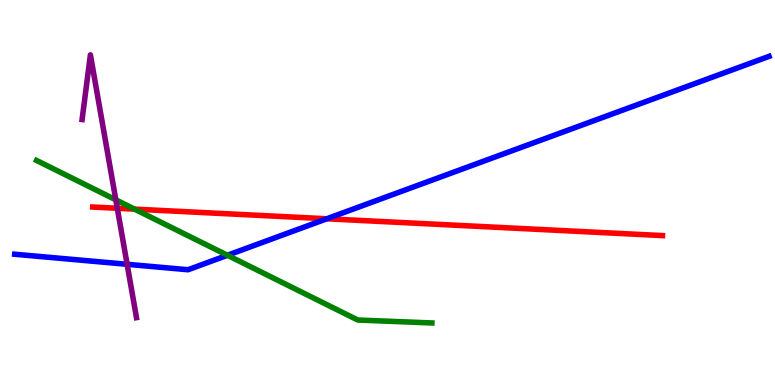[{'lines': ['blue', 'red'], 'intersections': [{'x': 4.22, 'y': 4.32}]}, {'lines': ['green', 'red'], 'intersections': [{'x': 1.74, 'y': 4.57}]}, {'lines': ['purple', 'red'], 'intersections': [{'x': 1.51, 'y': 4.59}]}, {'lines': ['blue', 'green'], 'intersections': [{'x': 2.93, 'y': 3.37}]}, {'lines': ['blue', 'purple'], 'intersections': [{'x': 1.64, 'y': 3.14}]}, {'lines': ['green', 'purple'], 'intersections': [{'x': 1.49, 'y': 4.81}]}]